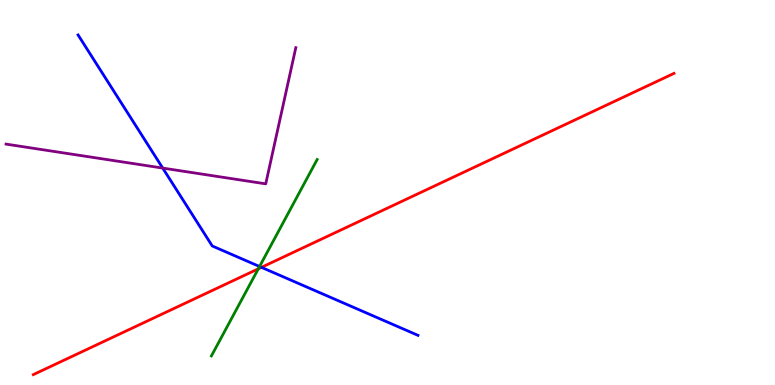[{'lines': ['blue', 'red'], 'intersections': [{'x': 3.37, 'y': 3.06}]}, {'lines': ['green', 'red'], 'intersections': [{'x': 3.33, 'y': 3.02}]}, {'lines': ['purple', 'red'], 'intersections': []}, {'lines': ['blue', 'green'], 'intersections': [{'x': 3.35, 'y': 3.08}]}, {'lines': ['blue', 'purple'], 'intersections': [{'x': 2.1, 'y': 5.63}]}, {'lines': ['green', 'purple'], 'intersections': []}]